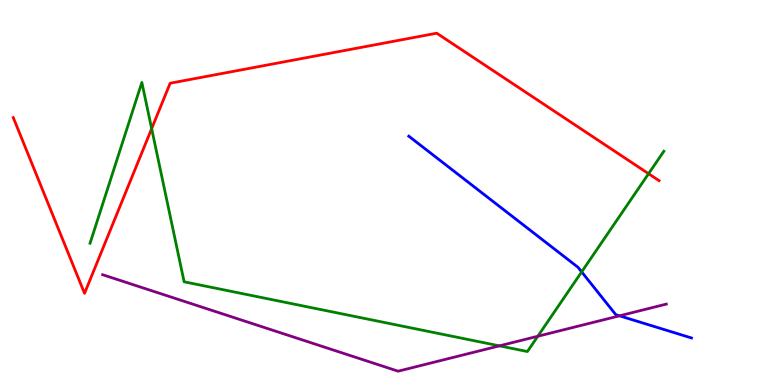[{'lines': ['blue', 'red'], 'intersections': []}, {'lines': ['green', 'red'], 'intersections': [{'x': 1.96, 'y': 6.66}, {'x': 8.37, 'y': 5.49}]}, {'lines': ['purple', 'red'], 'intersections': []}, {'lines': ['blue', 'green'], 'intersections': [{'x': 7.51, 'y': 2.94}]}, {'lines': ['blue', 'purple'], 'intersections': [{'x': 7.99, 'y': 1.8}]}, {'lines': ['green', 'purple'], 'intersections': [{'x': 6.44, 'y': 1.02}, {'x': 6.94, 'y': 1.27}]}]